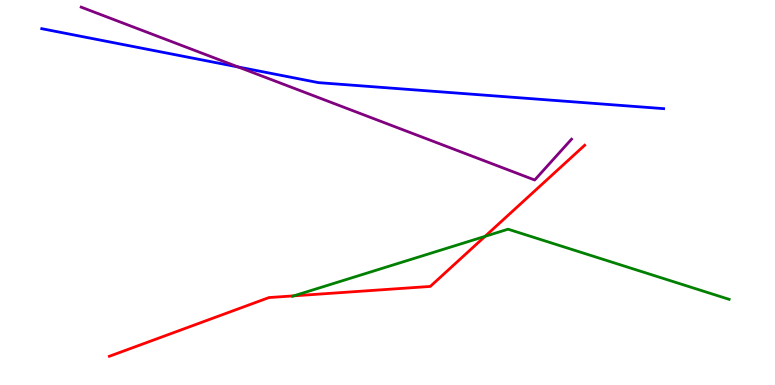[{'lines': ['blue', 'red'], 'intersections': []}, {'lines': ['green', 'red'], 'intersections': [{'x': 3.79, 'y': 2.32}, {'x': 6.26, 'y': 3.86}]}, {'lines': ['purple', 'red'], 'intersections': []}, {'lines': ['blue', 'green'], 'intersections': []}, {'lines': ['blue', 'purple'], 'intersections': [{'x': 3.07, 'y': 8.26}]}, {'lines': ['green', 'purple'], 'intersections': []}]